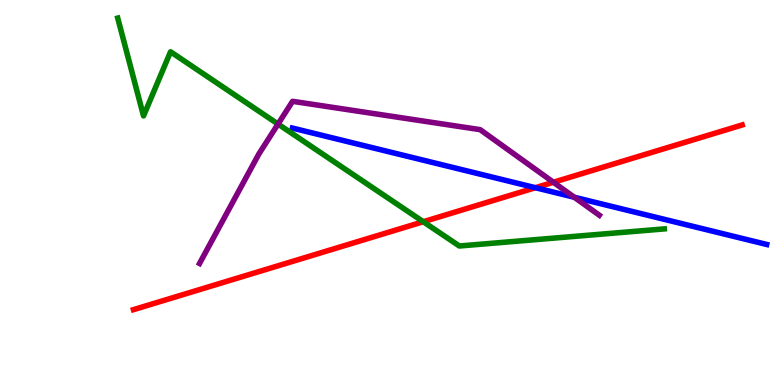[{'lines': ['blue', 'red'], 'intersections': [{'x': 6.91, 'y': 5.12}]}, {'lines': ['green', 'red'], 'intersections': [{'x': 5.46, 'y': 4.24}]}, {'lines': ['purple', 'red'], 'intersections': [{'x': 7.14, 'y': 5.27}]}, {'lines': ['blue', 'green'], 'intersections': []}, {'lines': ['blue', 'purple'], 'intersections': [{'x': 7.41, 'y': 4.88}]}, {'lines': ['green', 'purple'], 'intersections': [{'x': 3.59, 'y': 6.78}]}]